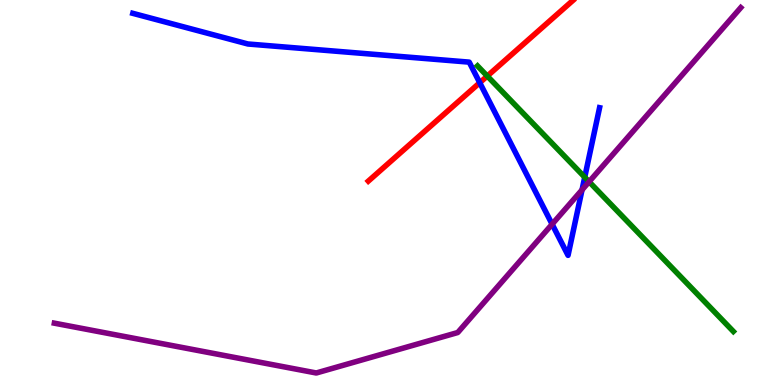[{'lines': ['blue', 'red'], 'intersections': [{'x': 6.19, 'y': 7.85}]}, {'lines': ['green', 'red'], 'intersections': [{'x': 6.29, 'y': 8.02}]}, {'lines': ['purple', 'red'], 'intersections': []}, {'lines': ['blue', 'green'], 'intersections': [{'x': 7.54, 'y': 5.4}]}, {'lines': ['blue', 'purple'], 'intersections': [{'x': 7.12, 'y': 4.18}, {'x': 7.51, 'y': 5.07}]}, {'lines': ['green', 'purple'], 'intersections': [{'x': 7.6, 'y': 5.28}]}]